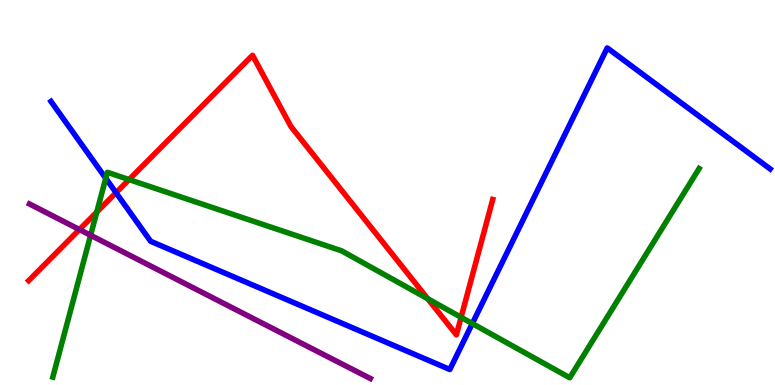[{'lines': ['blue', 'red'], 'intersections': [{'x': 1.5, 'y': 4.99}]}, {'lines': ['green', 'red'], 'intersections': [{'x': 1.25, 'y': 4.49}, {'x': 1.67, 'y': 5.34}, {'x': 5.52, 'y': 2.24}, {'x': 5.95, 'y': 1.76}]}, {'lines': ['purple', 'red'], 'intersections': [{'x': 1.02, 'y': 4.04}]}, {'lines': ['blue', 'green'], 'intersections': [{'x': 1.36, 'y': 5.37}, {'x': 6.09, 'y': 1.6}]}, {'lines': ['blue', 'purple'], 'intersections': []}, {'lines': ['green', 'purple'], 'intersections': [{'x': 1.17, 'y': 3.89}]}]